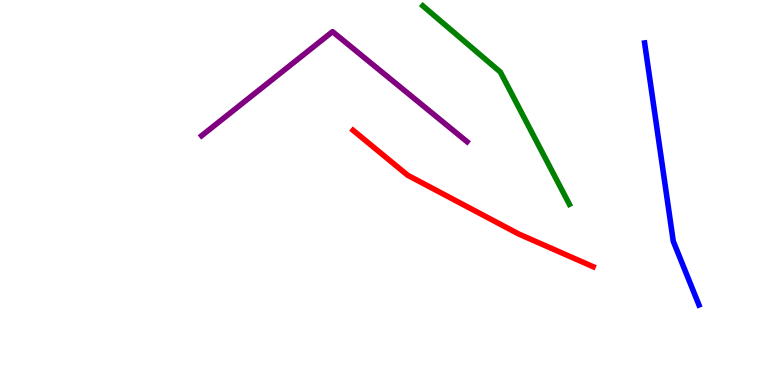[{'lines': ['blue', 'red'], 'intersections': []}, {'lines': ['green', 'red'], 'intersections': []}, {'lines': ['purple', 'red'], 'intersections': []}, {'lines': ['blue', 'green'], 'intersections': []}, {'lines': ['blue', 'purple'], 'intersections': []}, {'lines': ['green', 'purple'], 'intersections': []}]